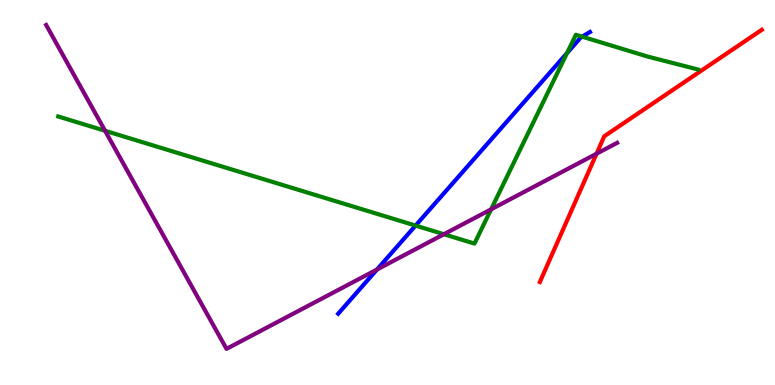[{'lines': ['blue', 'red'], 'intersections': []}, {'lines': ['green', 'red'], 'intersections': []}, {'lines': ['purple', 'red'], 'intersections': [{'x': 7.7, 'y': 6.01}]}, {'lines': ['blue', 'green'], 'intersections': [{'x': 5.36, 'y': 4.14}, {'x': 7.32, 'y': 8.62}, {'x': 7.51, 'y': 9.05}]}, {'lines': ['blue', 'purple'], 'intersections': [{'x': 4.86, 'y': 3.0}]}, {'lines': ['green', 'purple'], 'intersections': [{'x': 1.36, 'y': 6.6}, {'x': 5.73, 'y': 3.92}, {'x': 6.34, 'y': 4.56}]}]